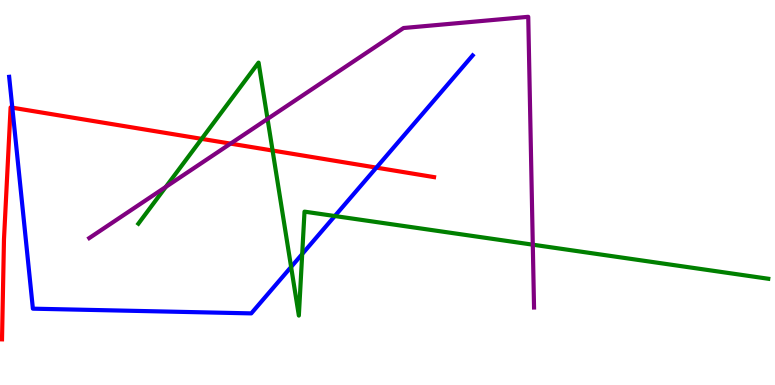[{'lines': ['blue', 'red'], 'intersections': [{'x': 0.159, 'y': 7.2}, {'x': 4.86, 'y': 5.65}]}, {'lines': ['green', 'red'], 'intersections': [{'x': 2.6, 'y': 6.39}, {'x': 3.52, 'y': 6.09}]}, {'lines': ['purple', 'red'], 'intersections': [{'x': 2.98, 'y': 6.27}]}, {'lines': ['blue', 'green'], 'intersections': [{'x': 3.76, 'y': 3.07}, {'x': 3.9, 'y': 3.4}, {'x': 4.32, 'y': 4.39}]}, {'lines': ['blue', 'purple'], 'intersections': []}, {'lines': ['green', 'purple'], 'intersections': [{'x': 2.14, 'y': 5.15}, {'x': 3.45, 'y': 6.91}, {'x': 6.87, 'y': 3.64}]}]